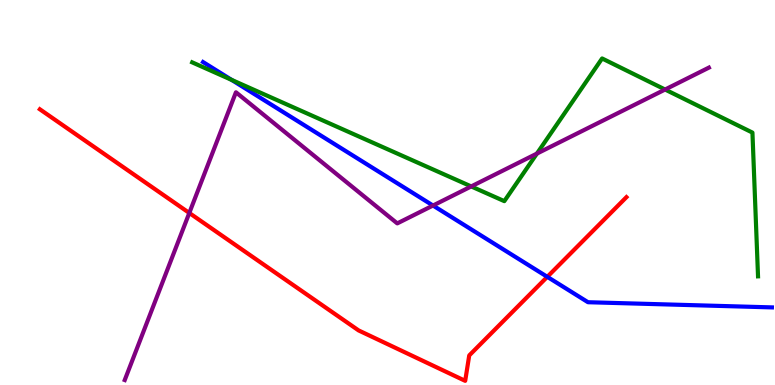[{'lines': ['blue', 'red'], 'intersections': [{'x': 7.06, 'y': 2.81}]}, {'lines': ['green', 'red'], 'intersections': []}, {'lines': ['purple', 'red'], 'intersections': [{'x': 2.44, 'y': 4.47}]}, {'lines': ['blue', 'green'], 'intersections': [{'x': 2.99, 'y': 7.93}]}, {'lines': ['blue', 'purple'], 'intersections': [{'x': 5.59, 'y': 4.66}]}, {'lines': ['green', 'purple'], 'intersections': [{'x': 6.08, 'y': 5.16}, {'x': 6.93, 'y': 6.01}, {'x': 8.58, 'y': 7.67}]}]